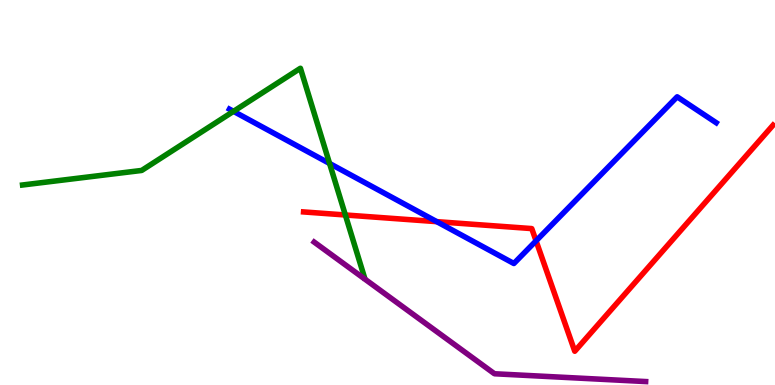[{'lines': ['blue', 'red'], 'intersections': [{'x': 5.64, 'y': 4.24}, {'x': 6.92, 'y': 3.74}]}, {'lines': ['green', 'red'], 'intersections': [{'x': 4.46, 'y': 4.42}]}, {'lines': ['purple', 'red'], 'intersections': []}, {'lines': ['blue', 'green'], 'intersections': [{'x': 3.01, 'y': 7.11}, {'x': 4.25, 'y': 5.75}]}, {'lines': ['blue', 'purple'], 'intersections': []}, {'lines': ['green', 'purple'], 'intersections': []}]